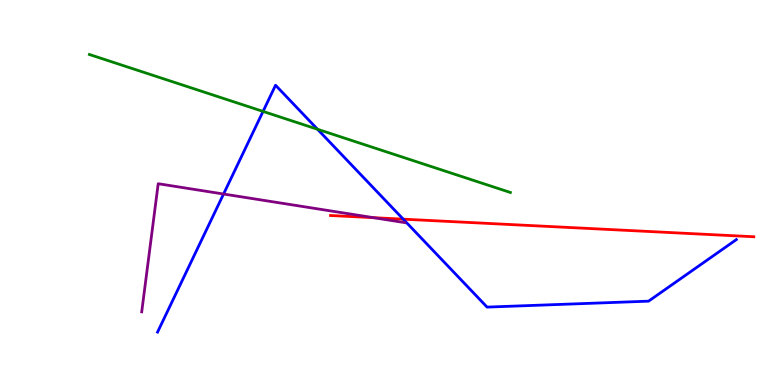[{'lines': ['blue', 'red'], 'intersections': [{'x': 5.2, 'y': 4.31}]}, {'lines': ['green', 'red'], 'intersections': []}, {'lines': ['purple', 'red'], 'intersections': [{'x': 4.82, 'y': 4.35}]}, {'lines': ['blue', 'green'], 'intersections': [{'x': 3.39, 'y': 7.11}, {'x': 4.1, 'y': 6.64}]}, {'lines': ['blue', 'purple'], 'intersections': [{'x': 2.88, 'y': 4.96}]}, {'lines': ['green', 'purple'], 'intersections': []}]